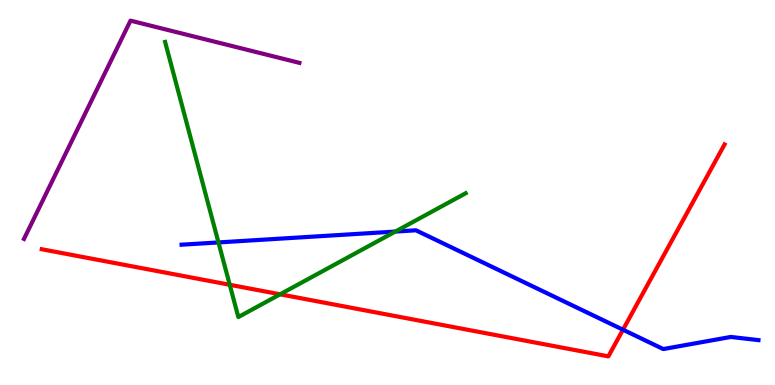[{'lines': ['blue', 'red'], 'intersections': [{'x': 8.04, 'y': 1.44}]}, {'lines': ['green', 'red'], 'intersections': [{'x': 2.96, 'y': 2.6}, {'x': 3.61, 'y': 2.36}]}, {'lines': ['purple', 'red'], 'intersections': []}, {'lines': ['blue', 'green'], 'intersections': [{'x': 2.82, 'y': 3.7}, {'x': 5.1, 'y': 3.99}]}, {'lines': ['blue', 'purple'], 'intersections': []}, {'lines': ['green', 'purple'], 'intersections': []}]